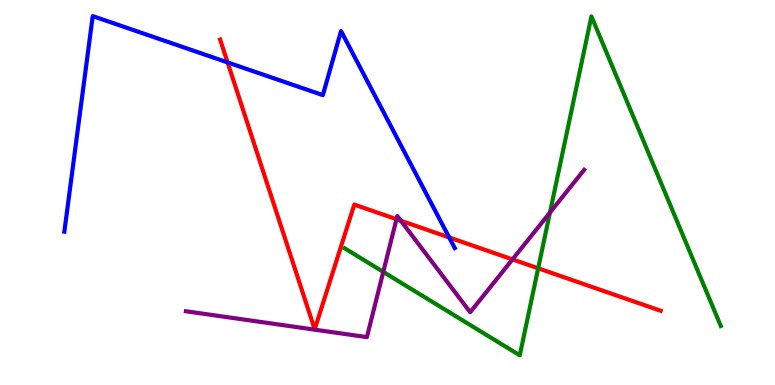[{'lines': ['blue', 'red'], 'intersections': [{'x': 2.94, 'y': 8.38}, {'x': 5.8, 'y': 3.83}]}, {'lines': ['green', 'red'], 'intersections': [{'x': 6.94, 'y': 3.03}]}, {'lines': ['purple', 'red'], 'intersections': [{'x': 5.12, 'y': 4.31}, {'x': 5.17, 'y': 4.27}, {'x': 6.61, 'y': 3.26}]}, {'lines': ['blue', 'green'], 'intersections': []}, {'lines': ['blue', 'purple'], 'intersections': []}, {'lines': ['green', 'purple'], 'intersections': [{'x': 4.95, 'y': 2.94}, {'x': 7.1, 'y': 4.48}]}]